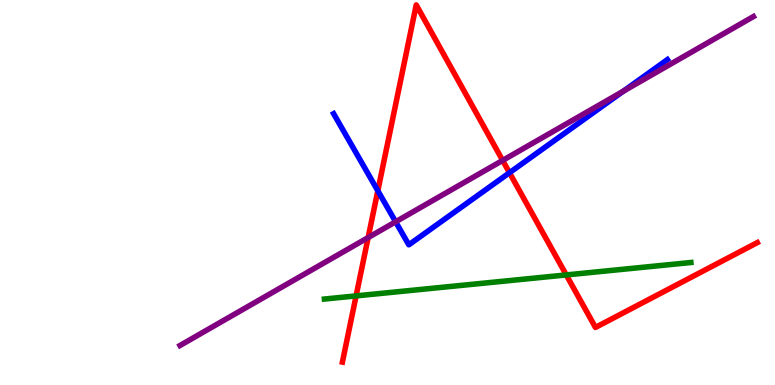[{'lines': ['blue', 'red'], 'intersections': [{'x': 4.88, 'y': 5.05}, {'x': 6.57, 'y': 5.51}]}, {'lines': ['green', 'red'], 'intersections': [{'x': 4.59, 'y': 2.31}, {'x': 7.31, 'y': 2.86}]}, {'lines': ['purple', 'red'], 'intersections': [{'x': 4.75, 'y': 3.83}, {'x': 6.49, 'y': 5.83}]}, {'lines': ['blue', 'green'], 'intersections': []}, {'lines': ['blue', 'purple'], 'intersections': [{'x': 5.1, 'y': 4.24}, {'x': 8.04, 'y': 7.63}]}, {'lines': ['green', 'purple'], 'intersections': []}]